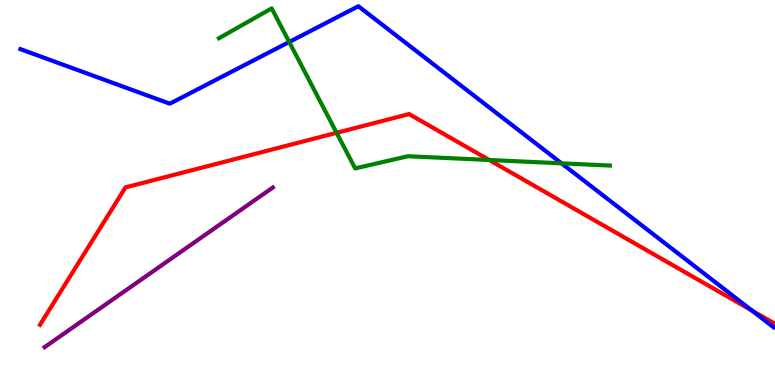[{'lines': ['blue', 'red'], 'intersections': [{'x': 9.7, 'y': 1.93}]}, {'lines': ['green', 'red'], 'intersections': [{'x': 4.34, 'y': 6.55}, {'x': 6.31, 'y': 5.84}]}, {'lines': ['purple', 'red'], 'intersections': []}, {'lines': ['blue', 'green'], 'intersections': [{'x': 3.73, 'y': 8.91}, {'x': 7.25, 'y': 5.76}]}, {'lines': ['blue', 'purple'], 'intersections': []}, {'lines': ['green', 'purple'], 'intersections': []}]